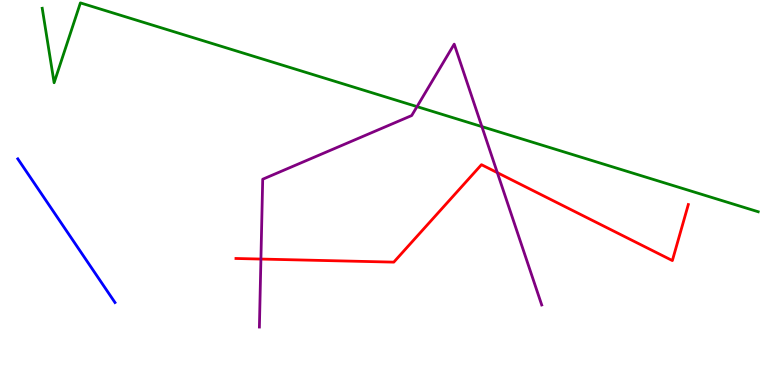[{'lines': ['blue', 'red'], 'intersections': []}, {'lines': ['green', 'red'], 'intersections': []}, {'lines': ['purple', 'red'], 'intersections': [{'x': 3.37, 'y': 3.27}, {'x': 6.42, 'y': 5.52}]}, {'lines': ['blue', 'green'], 'intersections': []}, {'lines': ['blue', 'purple'], 'intersections': []}, {'lines': ['green', 'purple'], 'intersections': [{'x': 5.38, 'y': 7.23}, {'x': 6.22, 'y': 6.71}]}]